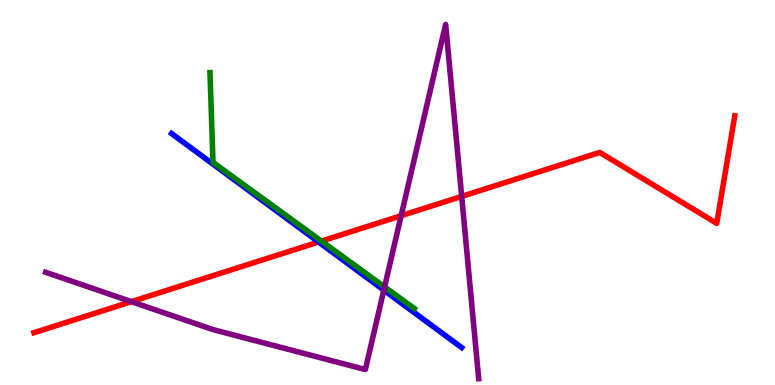[{'lines': ['blue', 'red'], 'intersections': [{'x': 4.11, 'y': 3.71}]}, {'lines': ['green', 'red'], 'intersections': [{'x': 4.15, 'y': 3.74}]}, {'lines': ['purple', 'red'], 'intersections': [{'x': 1.7, 'y': 2.16}, {'x': 5.18, 'y': 4.4}, {'x': 5.96, 'y': 4.9}]}, {'lines': ['blue', 'green'], 'intersections': []}, {'lines': ['blue', 'purple'], 'intersections': [{'x': 4.95, 'y': 2.46}]}, {'lines': ['green', 'purple'], 'intersections': [{'x': 4.96, 'y': 2.55}]}]